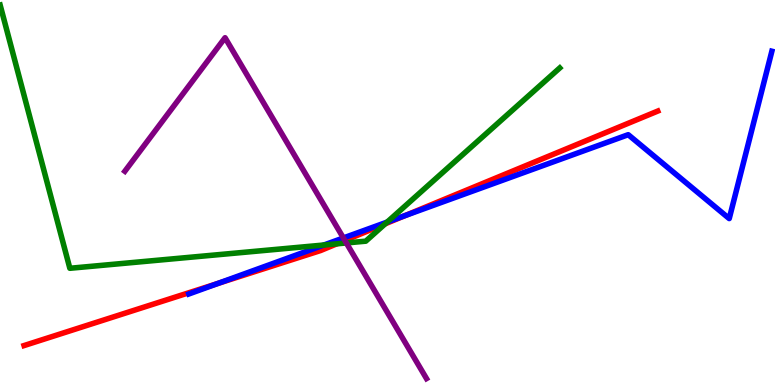[{'lines': ['blue', 'red'], 'intersections': [{'x': 2.81, 'y': 2.64}, {'x': 5.23, 'y': 4.4}]}, {'lines': ['green', 'red'], 'intersections': [{'x': 4.35, 'y': 3.67}, {'x': 4.97, 'y': 4.19}]}, {'lines': ['purple', 'red'], 'intersections': [{'x': 4.45, 'y': 3.75}]}, {'lines': ['blue', 'green'], 'intersections': [{'x': 4.18, 'y': 3.64}, {'x': 5.0, 'y': 4.23}]}, {'lines': ['blue', 'purple'], 'intersections': [{'x': 4.43, 'y': 3.82}]}, {'lines': ['green', 'purple'], 'intersections': [{'x': 4.47, 'y': 3.69}]}]